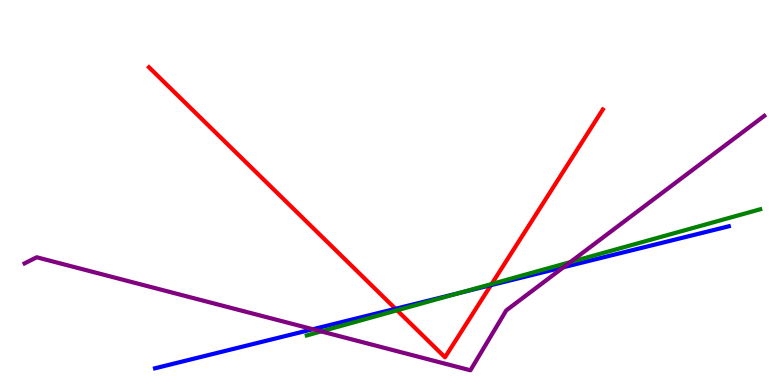[{'lines': ['blue', 'red'], 'intersections': [{'x': 5.1, 'y': 1.98}, {'x': 6.33, 'y': 2.59}]}, {'lines': ['green', 'red'], 'intersections': [{'x': 5.12, 'y': 1.94}, {'x': 6.34, 'y': 2.62}]}, {'lines': ['purple', 'red'], 'intersections': []}, {'lines': ['blue', 'green'], 'intersections': [{'x': 5.93, 'y': 2.39}]}, {'lines': ['blue', 'purple'], 'intersections': [{'x': 4.04, 'y': 1.45}, {'x': 7.27, 'y': 3.06}]}, {'lines': ['green', 'purple'], 'intersections': [{'x': 4.14, 'y': 1.39}, {'x': 7.36, 'y': 3.19}]}]